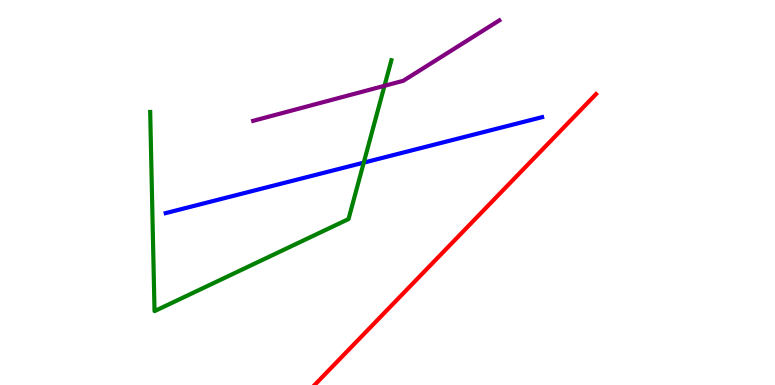[{'lines': ['blue', 'red'], 'intersections': []}, {'lines': ['green', 'red'], 'intersections': []}, {'lines': ['purple', 'red'], 'intersections': []}, {'lines': ['blue', 'green'], 'intersections': [{'x': 4.69, 'y': 5.78}]}, {'lines': ['blue', 'purple'], 'intersections': []}, {'lines': ['green', 'purple'], 'intersections': [{'x': 4.96, 'y': 7.77}]}]